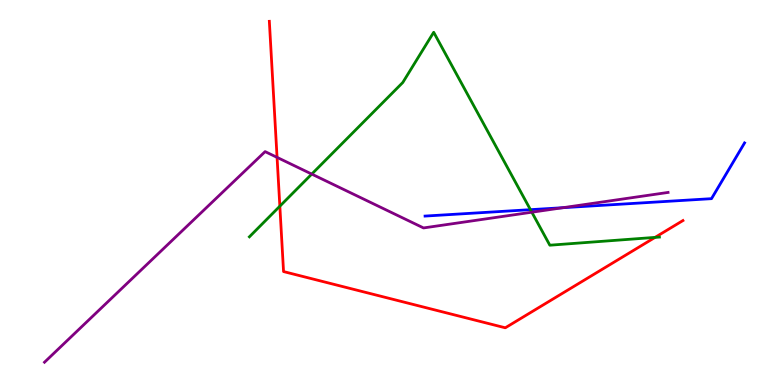[{'lines': ['blue', 'red'], 'intersections': []}, {'lines': ['green', 'red'], 'intersections': [{'x': 3.61, 'y': 4.64}, {'x': 8.45, 'y': 3.83}]}, {'lines': ['purple', 'red'], 'intersections': [{'x': 3.58, 'y': 5.91}]}, {'lines': ['blue', 'green'], 'intersections': [{'x': 6.84, 'y': 4.55}]}, {'lines': ['blue', 'purple'], 'intersections': [{'x': 7.26, 'y': 4.61}]}, {'lines': ['green', 'purple'], 'intersections': [{'x': 4.02, 'y': 5.48}, {'x': 6.86, 'y': 4.49}]}]